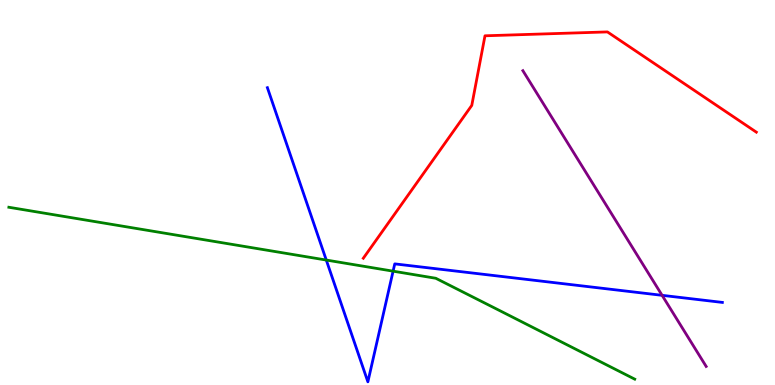[{'lines': ['blue', 'red'], 'intersections': []}, {'lines': ['green', 'red'], 'intersections': []}, {'lines': ['purple', 'red'], 'intersections': []}, {'lines': ['blue', 'green'], 'intersections': [{'x': 4.21, 'y': 3.25}, {'x': 5.07, 'y': 2.96}]}, {'lines': ['blue', 'purple'], 'intersections': [{'x': 8.54, 'y': 2.33}]}, {'lines': ['green', 'purple'], 'intersections': []}]